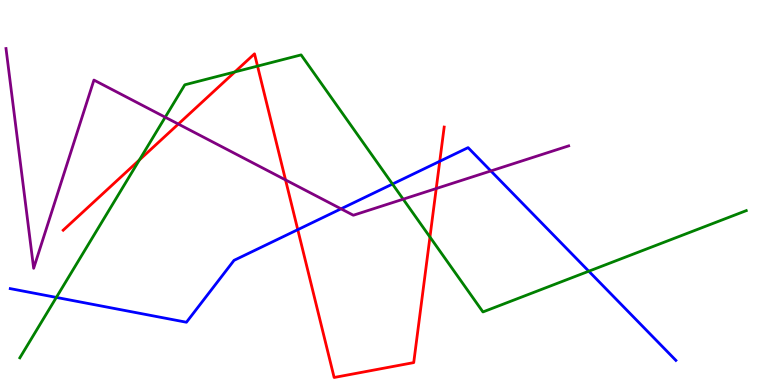[{'lines': ['blue', 'red'], 'intersections': [{'x': 3.84, 'y': 4.03}, {'x': 5.67, 'y': 5.81}]}, {'lines': ['green', 'red'], 'intersections': [{'x': 1.8, 'y': 5.85}, {'x': 3.03, 'y': 8.13}, {'x': 3.32, 'y': 8.28}, {'x': 5.55, 'y': 3.84}]}, {'lines': ['purple', 'red'], 'intersections': [{'x': 2.3, 'y': 6.78}, {'x': 3.68, 'y': 5.33}, {'x': 5.63, 'y': 5.1}]}, {'lines': ['blue', 'green'], 'intersections': [{'x': 0.727, 'y': 2.27}, {'x': 5.06, 'y': 5.22}, {'x': 7.6, 'y': 2.96}]}, {'lines': ['blue', 'purple'], 'intersections': [{'x': 4.4, 'y': 4.58}, {'x': 6.33, 'y': 5.56}]}, {'lines': ['green', 'purple'], 'intersections': [{'x': 2.13, 'y': 6.96}, {'x': 5.2, 'y': 4.83}]}]